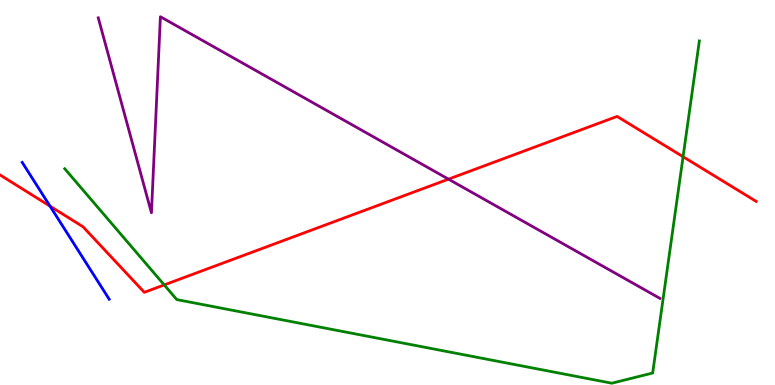[{'lines': ['blue', 'red'], 'intersections': [{'x': 0.646, 'y': 4.65}]}, {'lines': ['green', 'red'], 'intersections': [{'x': 2.12, 'y': 2.6}, {'x': 8.81, 'y': 5.93}]}, {'lines': ['purple', 'red'], 'intersections': [{'x': 5.79, 'y': 5.35}]}, {'lines': ['blue', 'green'], 'intersections': []}, {'lines': ['blue', 'purple'], 'intersections': []}, {'lines': ['green', 'purple'], 'intersections': []}]